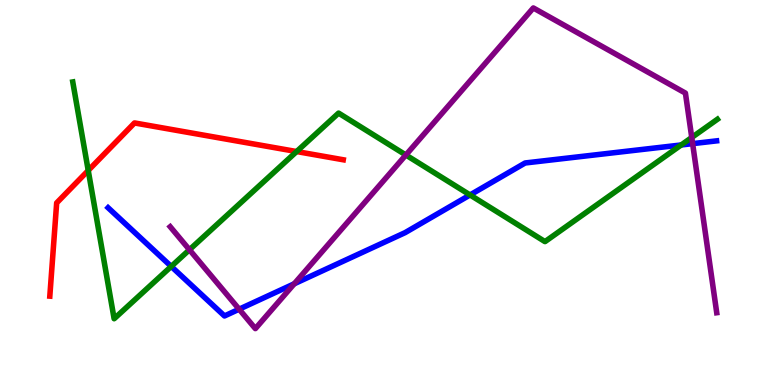[{'lines': ['blue', 'red'], 'intersections': []}, {'lines': ['green', 'red'], 'intersections': [{'x': 1.14, 'y': 5.57}, {'x': 3.83, 'y': 6.06}]}, {'lines': ['purple', 'red'], 'intersections': []}, {'lines': ['blue', 'green'], 'intersections': [{'x': 2.21, 'y': 3.08}, {'x': 6.07, 'y': 4.94}, {'x': 8.79, 'y': 6.23}]}, {'lines': ['blue', 'purple'], 'intersections': [{'x': 3.09, 'y': 1.97}, {'x': 3.8, 'y': 2.63}, {'x': 8.94, 'y': 6.27}]}, {'lines': ['green', 'purple'], 'intersections': [{'x': 2.44, 'y': 3.51}, {'x': 5.24, 'y': 5.97}, {'x': 8.93, 'y': 6.43}]}]